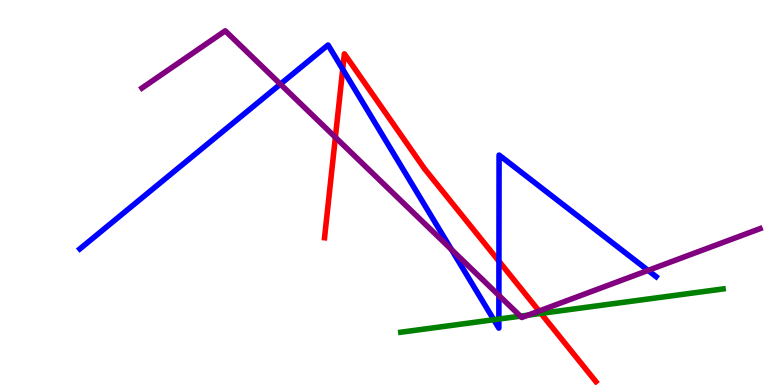[{'lines': ['blue', 'red'], 'intersections': [{'x': 4.42, 'y': 8.2}, {'x': 6.44, 'y': 3.22}]}, {'lines': ['green', 'red'], 'intersections': [{'x': 6.98, 'y': 1.86}]}, {'lines': ['purple', 'red'], 'intersections': [{'x': 4.33, 'y': 6.43}, {'x': 6.96, 'y': 1.92}]}, {'lines': ['blue', 'green'], 'intersections': [{'x': 6.37, 'y': 1.7}, {'x': 6.44, 'y': 1.71}]}, {'lines': ['blue', 'purple'], 'intersections': [{'x': 3.62, 'y': 7.81}, {'x': 5.83, 'y': 3.52}, {'x': 6.44, 'y': 2.33}, {'x': 8.36, 'y': 2.98}]}, {'lines': ['green', 'purple'], 'intersections': [{'x': 6.71, 'y': 1.79}, {'x': 6.81, 'y': 1.81}]}]